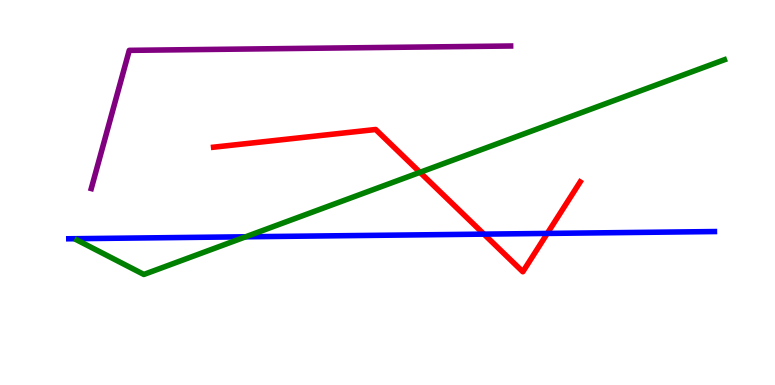[{'lines': ['blue', 'red'], 'intersections': [{'x': 6.24, 'y': 3.92}, {'x': 7.06, 'y': 3.94}]}, {'lines': ['green', 'red'], 'intersections': [{'x': 5.42, 'y': 5.52}]}, {'lines': ['purple', 'red'], 'intersections': []}, {'lines': ['blue', 'green'], 'intersections': [{'x': 3.17, 'y': 3.85}]}, {'lines': ['blue', 'purple'], 'intersections': []}, {'lines': ['green', 'purple'], 'intersections': []}]